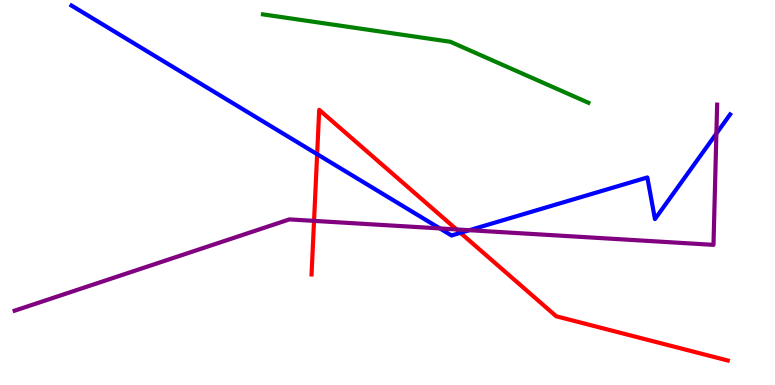[{'lines': ['blue', 'red'], 'intersections': [{'x': 4.09, 'y': 6.0}, {'x': 5.94, 'y': 3.95}]}, {'lines': ['green', 'red'], 'intersections': []}, {'lines': ['purple', 'red'], 'intersections': [{'x': 4.05, 'y': 4.26}, {'x': 5.89, 'y': 4.04}]}, {'lines': ['blue', 'green'], 'intersections': []}, {'lines': ['blue', 'purple'], 'intersections': [{'x': 5.68, 'y': 4.07}, {'x': 6.06, 'y': 4.02}, {'x': 9.24, 'y': 6.53}]}, {'lines': ['green', 'purple'], 'intersections': []}]